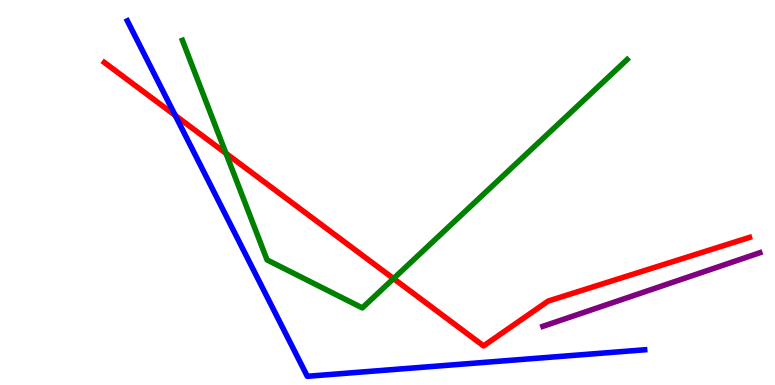[{'lines': ['blue', 'red'], 'intersections': [{'x': 2.26, 'y': 7.0}]}, {'lines': ['green', 'red'], 'intersections': [{'x': 2.92, 'y': 6.02}, {'x': 5.08, 'y': 2.76}]}, {'lines': ['purple', 'red'], 'intersections': []}, {'lines': ['blue', 'green'], 'intersections': []}, {'lines': ['blue', 'purple'], 'intersections': []}, {'lines': ['green', 'purple'], 'intersections': []}]